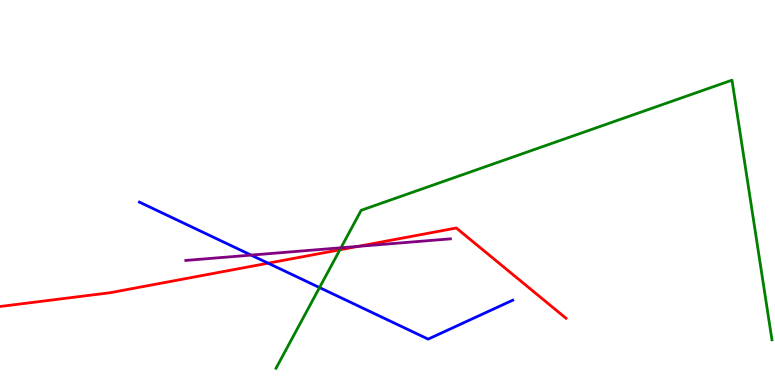[{'lines': ['blue', 'red'], 'intersections': [{'x': 3.46, 'y': 3.16}]}, {'lines': ['green', 'red'], 'intersections': [{'x': 4.39, 'y': 3.51}]}, {'lines': ['purple', 'red'], 'intersections': [{'x': 4.62, 'y': 3.6}]}, {'lines': ['blue', 'green'], 'intersections': [{'x': 4.12, 'y': 2.53}]}, {'lines': ['blue', 'purple'], 'intersections': [{'x': 3.24, 'y': 3.37}]}, {'lines': ['green', 'purple'], 'intersections': [{'x': 4.4, 'y': 3.56}]}]